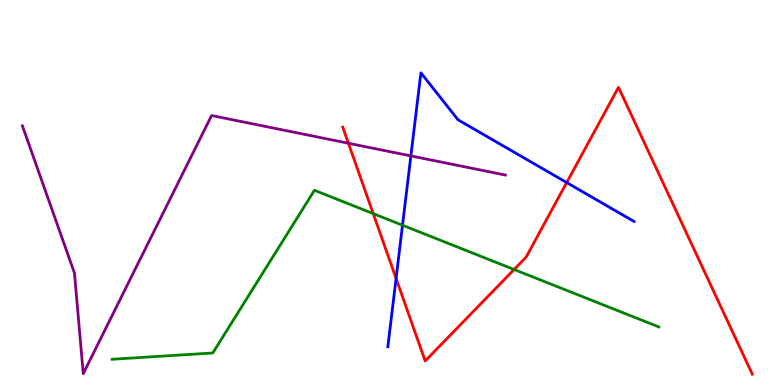[{'lines': ['blue', 'red'], 'intersections': [{'x': 5.11, 'y': 2.77}, {'x': 7.31, 'y': 5.26}]}, {'lines': ['green', 'red'], 'intersections': [{'x': 4.82, 'y': 4.45}, {'x': 6.63, 'y': 3.0}]}, {'lines': ['purple', 'red'], 'intersections': [{'x': 4.5, 'y': 6.28}]}, {'lines': ['blue', 'green'], 'intersections': [{'x': 5.19, 'y': 4.15}]}, {'lines': ['blue', 'purple'], 'intersections': [{'x': 5.3, 'y': 5.95}]}, {'lines': ['green', 'purple'], 'intersections': []}]